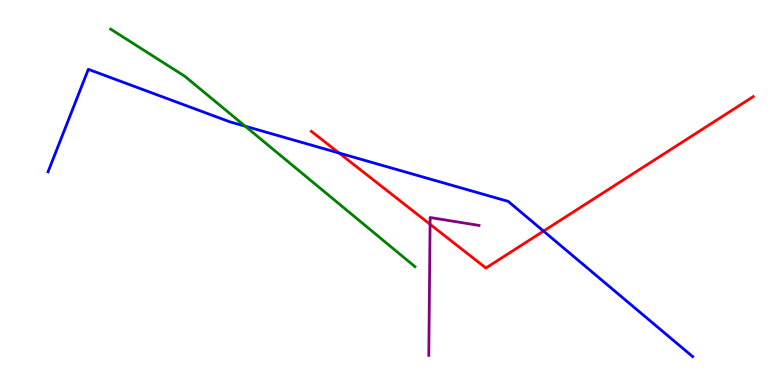[{'lines': ['blue', 'red'], 'intersections': [{'x': 4.38, 'y': 6.03}, {'x': 7.01, 'y': 4.0}]}, {'lines': ['green', 'red'], 'intersections': []}, {'lines': ['purple', 'red'], 'intersections': [{'x': 5.55, 'y': 4.17}]}, {'lines': ['blue', 'green'], 'intersections': [{'x': 3.16, 'y': 6.72}]}, {'lines': ['blue', 'purple'], 'intersections': []}, {'lines': ['green', 'purple'], 'intersections': []}]